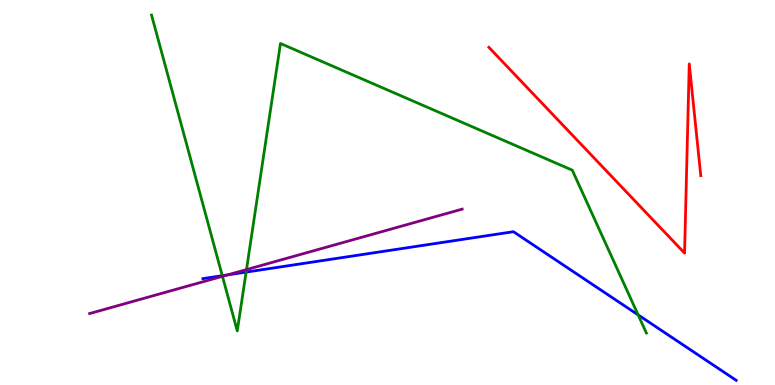[{'lines': ['blue', 'red'], 'intersections': []}, {'lines': ['green', 'red'], 'intersections': []}, {'lines': ['purple', 'red'], 'intersections': []}, {'lines': ['blue', 'green'], 'intersections': [{'x': 2.87, 'y': 2.84}, {'x': 3.18, 'y': 2.93}, {'x': 8.23, 'y': 1.82}]}, {'lines': ['blue', 'purple'], 'intersections': [{'x': 2.94, 'y': 2.86}]}, {'lines': ['green', 'purple'], 'intersections': [{'x': 2.87, 'y': 2.82}, {'x': 3.18, 'y': 3.0}]}]